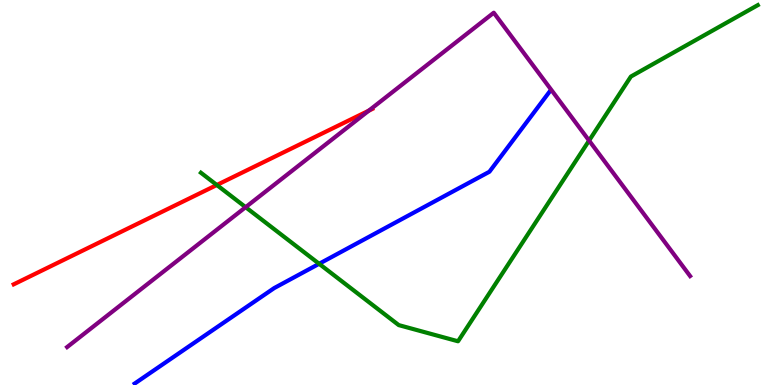[{'lines': ['blue', 'red'], 'intersections': []}, {'lines': ['green', 'red'], 'intersections': [{'x': 2.8, 'y': 5.19}]}, {'lines': ['purple', 'red'], 'intersections': [{'x': 4.76, 'y': 7.13}]}, {'lines': ['blue', 'green'], 'intersections': [{'x': 4.12, 'y': 3.15}]}, {'lines': ['blue', 'purple'], 'intersections': []}, {'lines': ['green', 'purple'], 'intersections': [{'x': 3.17, 'y': 4.62}, {'x': 7.6, 'y': 6.35}]}]